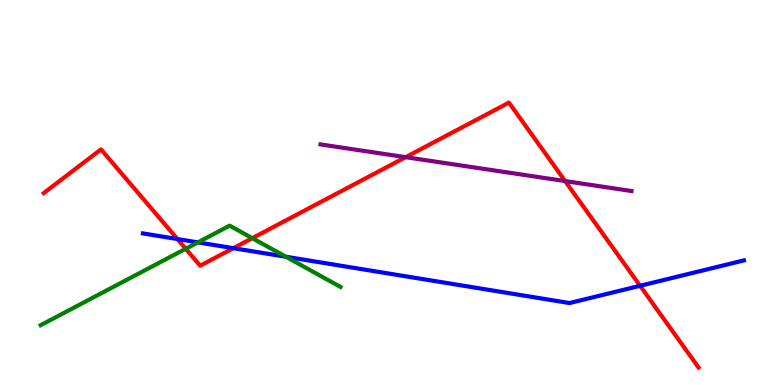[{'lines': ['blue', 'red'], 'intersections': [{'x': 2.29, 'y': 3.79}, {'x': 3.01, 'y': 3.55}, {'x': 8.26, 'y': 2.58}]}, {'lines': ['green', 'red'], 'intersections': [{'x': 2.4, 'y': 3.54}, {'x': 3.26, 'y': 3.81}]}, {'lines': ['purple', 'red'], 'intersections': [{'x': 5.23, 'y': 5.92}, {'x': 7.29, 'y': 5.3}]}, {'lines': ['blue', 'green'], 'intersections': [{'x': 2.55, 'y': 3.7}, {'x': 3.69, 'y': 3.33}]}, {'lines': ['blue', 'purple'], 'intersections': []}, {'lines': ['green', 'purple'], 'intersections': []}]